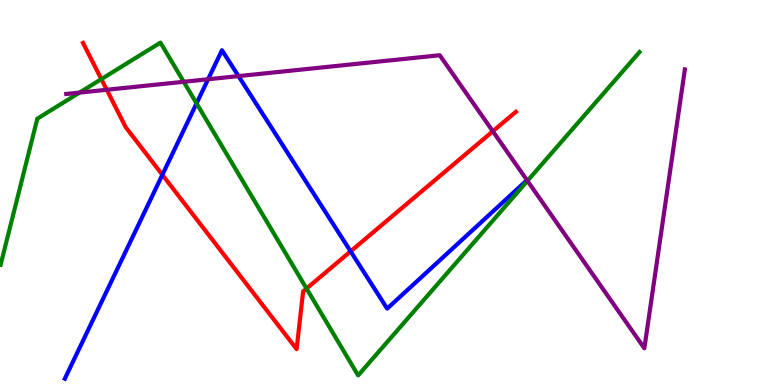[{'lines': ['blue', 'red'], 'intersections': [{'x': 2.1, 'y': 5.46}, {'x': 4.52, 'y': 3.47}]}, {'lines': ['green', 'red'], 'intersections': [{'x': 1.31, 'y': 7.95}, {'x': 3.96, 'y': 2.51}]}, {'lines': ['purple', 'red'], 'intersections': [{'x': 1.38, 'y': 7.67}, {'x': 6.36, 'y': 6.59}]}, {'lines': ['blue', 'green'], 'intersections': [{'x': 2.54, 'y': 7.31}]}, {'lines': ['blue', 'purple'], 'intersections': [{'x': 2.69, 'y': 7.94}, {'x': 3.08, 'y': 8.02}]}, {'lines': ['green', 'purple'], 'intersections': [{'x': 1.03, 'y': 7.59}, {'x': 2.37, 'y': 7.88}, {'x': 6.81, 'y': 5.3}]}]